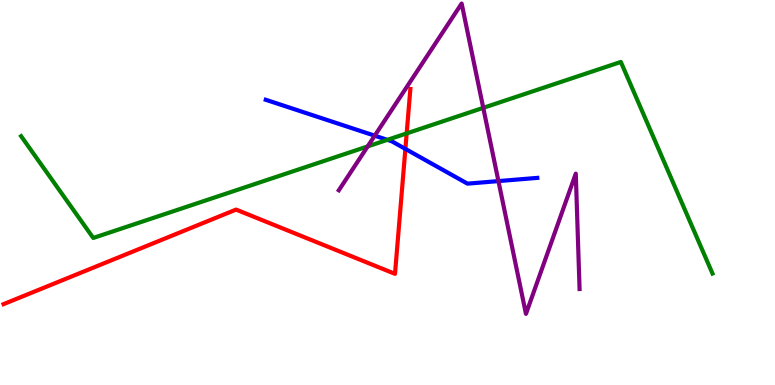[{'lines': ['blue', 'red'], 'intersections': [{'x': 5.23, 'y': 6.13}]}, {'lines': ['green', 'red'], 'intersections': [{'x': 5.25, 'y': 6.54}]}, {'lines': ['purple', 'red'], 'intersections': []}, {'lines': ['blue', 'green'], 'intersections': [{'x': 5.0, 'y': 6.37}]}, {'lines': ['blue', 'purple'], 'intersections': [{'x': 4.84, 'y': 6.48}, {'x': 6.43, 'y': 5.3}]}, {'lines': ['green', 'purple'], 'intersections': [{'x': 4.74, 'y': 6.2}, {'x': 6.24, 'y': 7.2}]}]